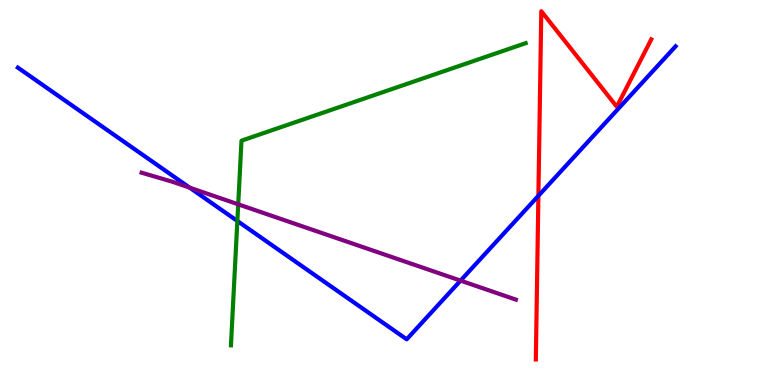[{'lines': ['blue', 'red'], 'intersections': [{'x': 6.95, 'y': 4.91}]}, {'lines': ['green', 'red'], 'intersections': []}, {'lines': ['purple', 'red'], 'intersections': []}, {'lines': ['blue', 'green'], 'intersections': [{'x': 3.06, 'y': 4.26}]}, {'lines': ['blue', 'purple'], 'intersections': [{'x': 2.45, 'y': 5.13}, {'x': 5.94, 'y': 2.71}]}, {'lines': ['green', 'purple'], 'intersections': [{'x': 3.07, 'y': 4.69}]}]